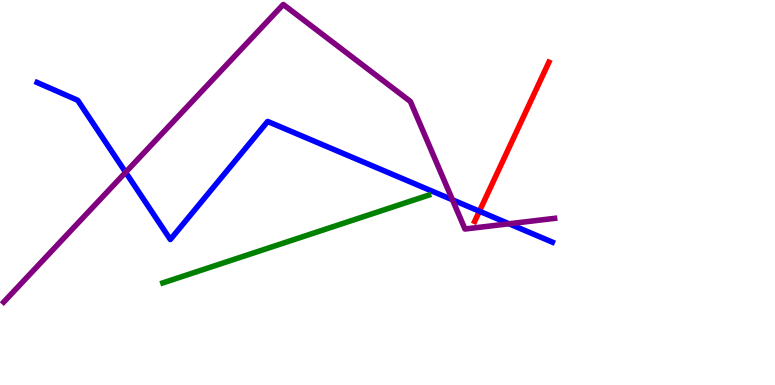[{'lines': ['blue', 'red'], 'intersections': [{'x': 6.19, 'y': 4.51}]}, {'lines': ['green', 'red'], 'intersections': []}, {'lines': ['purple', 'red'], 'intersections': []}, {'lines': ['blue', 'green'], 'intersections': []}, {'lines': ['blue', 'purple'], 'intersections': [{'x': 1.62, 'y': 5.52}, {'x': 5.84, 'y': 4.81}, {'x': 6.57, 'y': 4.19}]}, {'lines': ['green', 'purple'], 'intersections': []}]